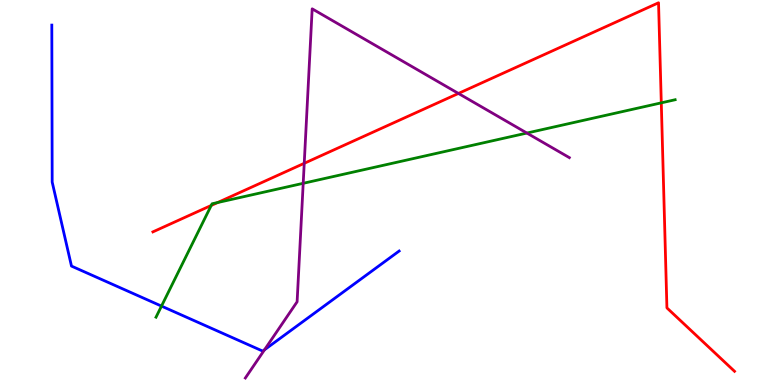[{'lines': ['blue', 'red'], 'intersections': []}, {'lines': ['green', 'red'], 'intersections': [{'x': 2.73, 'y': 4.66}, {'x': 2.81, 'y': 4.74}, {'x': 8.53, 'y': 7.33}]}, {'lines': ['purple', 'red'], 'intersections': [{'x': 3.93, 'y': 5.76}, {'x': 5.92, 'y': 7.57}]}, {'lines': ['blue', 'green'], 'intersections': [{'x': 2.08, 'y': 2.05}]}, {'lines': ['blue', 'purple'], 'intersections': [{'x': 3.41, 'y': 0.915}]}, {'lines': ['green', 'purple'], 'intersections': [{'x': 3.91, 'y': 5.24}, {'x': 6.8, 'y': 6.54}]}]